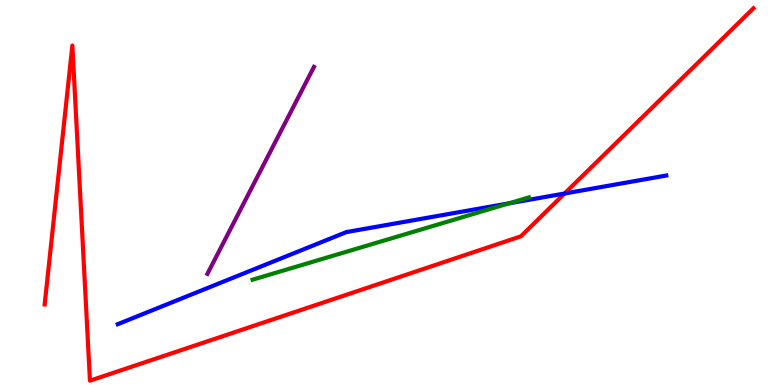[{'lines': ['blue', 'red'], 'intersections': [{'x': 7.28, 'y': 4.97}]}, {'lines': ['green', 'red'], 'intersections': []}, {'lines': ['purple', 'red'], 'intersections': []}, {'lines': ['blue', 'green'], 'intersections': [{'x': 6.57, 'y': 4.72}]}, {'lines': ['blue', 'purple'], 'intersections': []}, {'lines': ['green', 'purple'], 'intersections': []}]